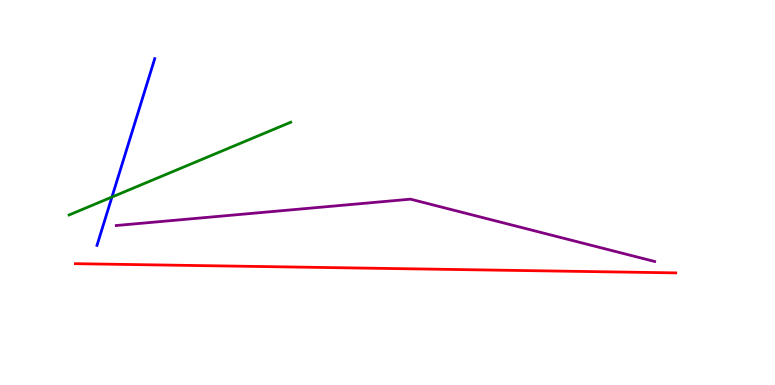[{'lines': ['blue', 'red'], 'intersections': []}, {'lines': ['green', 'red'], 'intersections': []}, {'lines': ['purple', 'red'], 'intersections': []}, {'lines': ['blue', 'green'], 'intersections': [{'x': 1.44, 'y': 4.88}]}, {'lines': ['blue', 'purple'], 'intersections': []}, {'lines': ['green', 'purple'], 'intersections': []}]